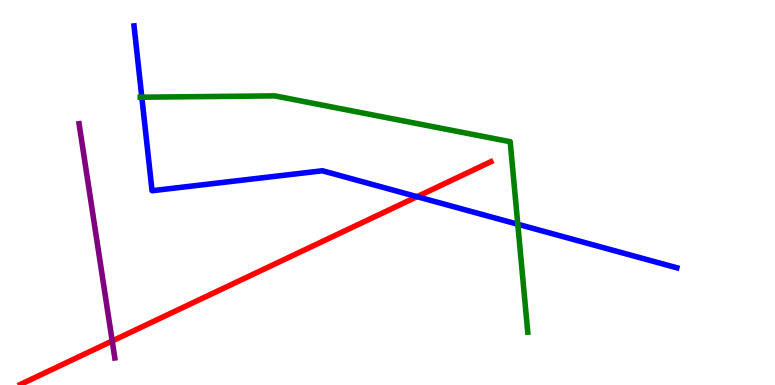[{'lines': ['blue', 'red'], 'intersections': [{'x': 5.38, 'y': 4.89}]}, {'lines': ['green', 'red'], 'intersections': []}, {'lines': ['purple', 'red'], 'intersections': [{'x': 1.45, 'y': 1.14}]}, {'lines': ['blue', 'green'], 'intersections': [{'x': 1.83, 'y': 7.48}, {'x': 6.68, 'y': 4.18}]}, {'lines': ['blue', 'purple'], 'intersections': []}, {'lines': ['green', 'purple'], 'intersections': []}]